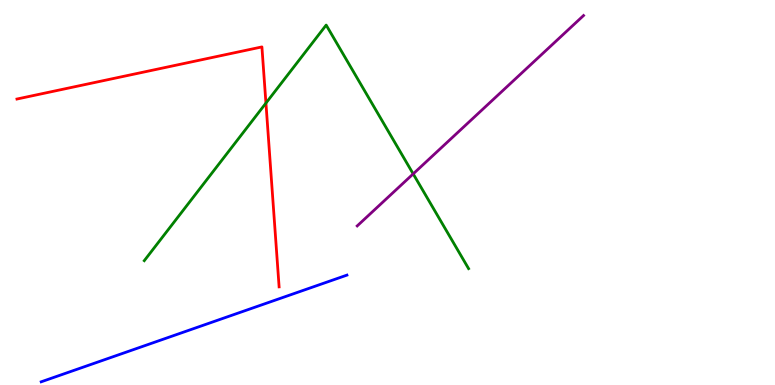[{'lines': ['blue', 'red'], 'intersections': []}, {'lines': ['green', 'red'], 'intersections': [{'x': 3.43, 'y': 7.32}]}, {'lines': ['purple', 'red'], 'intersections': []}, {'lines': ['blue', 'green'], 'intersections': []}, {'lines': ['blue', 'purple'], 'intersections': []}, {'lines': ['green', 'purple'], 'intersections': [{'x': 5.33, 'y': 5.48}]}]